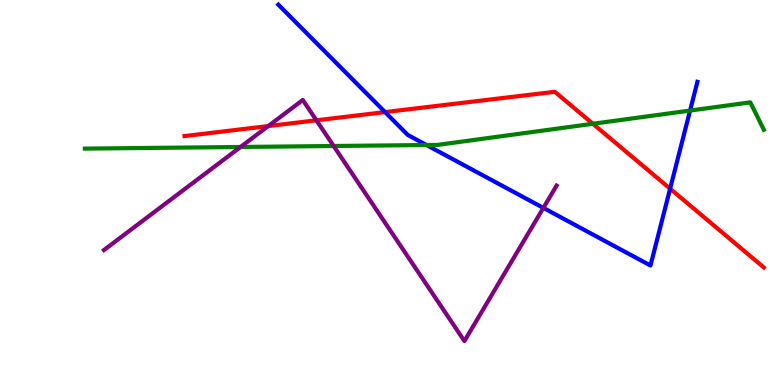[{'lines': ['blue', 'red'], 'intersections': [{'x': 4.97, 'y': 7.09}, {'x': 8.65, 'y': 5.1}]}, {'lines': ['green', 'red'], 'intersections': [{'x': 7.65, 'y': 6.78}]}, {'lines': ['purple', 'red'], 'intersections': [{'x': 3.46, 'y': 6.73}, {'x': 4.08, 'y': 6.88}]}, {'lines': ['blue', 'green'], 'intersections': [{'x': 5.5, 'y': 6.23}, {'x': 8.9, 'y': 7.13}]}, {'lines': ['blue', 'purple'], 'intersections': [{'x': 7.01, 'y': 4.6}]}, {'lines': ['green', 'purple'], 'intersections': [{'x': 3.1, 'y': 6.18}, {'x': 4.3, 'y': 6.21}]}]